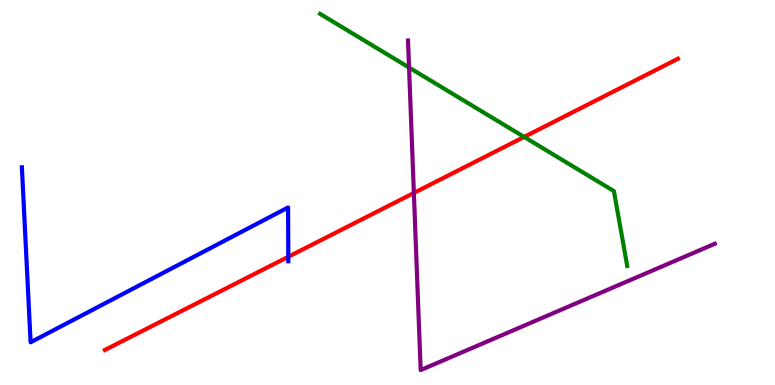[{'lines': ['blue', 'red'], 'intersections': [{'x': 3.72, 'y': 3.33}]}, {'lines': ['green', 'red'], 'intersections': [{'x': 6.76, 'y': 6.44}]}, {'lines': ['purple', 'red'], 'intersections': [{'x': 5.34, 'y': 4.99}]}, {'lines': ['blue', 'green'], 'intersections': []}, {'lines': ['blue', 'purple'], 'intersections': []}, {'lines': ['green', 'purple'], 'intersections': [{'x': 5.28, 'y': 8.25}]}]